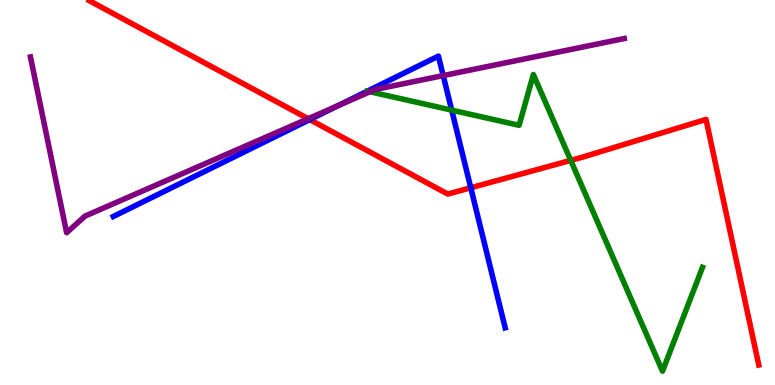[{'lines': ['blue', 'red'], 'intersections': [{'x': 4.0, 'y': 6.89}, {'x': 6.07, 'y': 5.12}]}, {'lines': ['green', 'red'], 'intersections': [{'x': 7.36, 'y': 5.83}]}, {'lines': ['purple', 'red'], 'intersections': [{'x': 3.98, 'y': 6.92}]}, {'lines': ['blue', 'green'], 'intersections': [{'x': 4.74, 'y': 7.63}, {'x': 5.83, 'y': 7.14}]}, {'lines': ['blue', 'purple'], 'intersections': [{'x': 4.36, 'y': 7.25}, {'x': 5.72, 'y': 8.04}]}, {'lines': ['green', 'purple'], 'intersections': [{'x': 4.77, 'y': 7.62}]}]